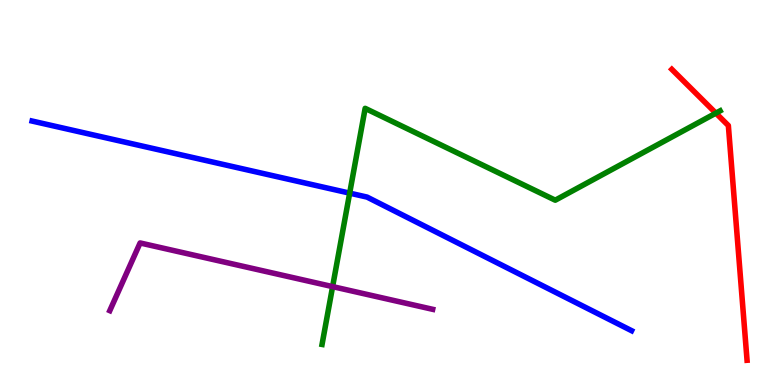[{'lines': ['blue', 'red'], 'intersections': []}, {'lines': ['green', 'red'], 'intersections': [{'x': 9.24, 'y': 7.06}]}, {'lines': ['purple', 'red'], 'intersections': []}, {'lines': ['blue', 'green'], 'intersections': [{'x': 4.51, 'y': 4.98}]}, {'lines': ['blue', 'purple'], 'intersections': []}, {'lines': ['green', 'purple'], 'intersections': [{'x': 4.29, 'y': 2.56}]}]